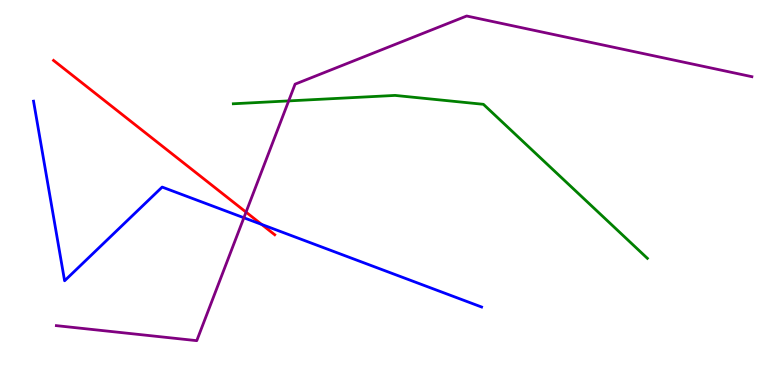[{'lines': ['blue', 'red'], 'intersections': [{'x': 3.38, 'y': 4.17}]}, {'lines': ['green', 'red'], 'intersections': []}, {'lines': ['purple', 'red'], 'intersections': [{'x': 3.17, 'y': 4.49}]}, {'lines': ['blue', 'green'], 'intersections': []}, {'lines': ['blue', 'purple'], 'intersections': [{'x': 3.15, 'y': 4.34}]}, {'lines': ['green', 'purple'], 'intersections': [{'x': 3.72, 'y': 7.38}]}]